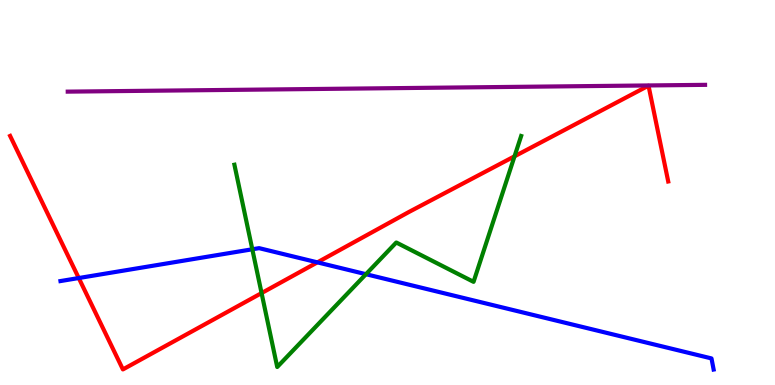[{'lines': ['blue', 'red'], 'intersections': [{'x': 1.02, 'y': 2.78}, {'x': 4.1, 'y': 3.19}]}, {'lines': ['green', 'red'], 'intersections': [{'x': 3.38, 'y': 2.39}, {'x': 6.64, 'y': 5.94}]}, {'lines': ['purple', 'red'], 'intersections': []}, {'lines': ['blue', 'green'], 'intersections': [{'x': 3.26, 'y': 3.53}, {'x': 4.72, 'y': 2.88}]}, {'lines': ['blue', 'purple'], 'intersections': []}, {'lines': ['green', 'purple'], 'intersections': []}]